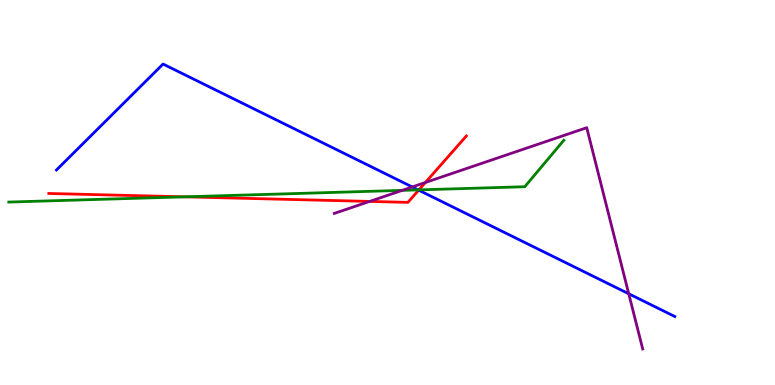[{'lines': ['blue', 'red'], 'intersections': [{'x': 5.4, 'y': 5.06}]}, {'lines': ['green', 'red'], 'intersections': [{'x': 2.38, 'y': 4.89}, {'x': 5.41, 'y': 5.07}]}, {'lines': ['purple', 'red'], 'intersections': [{'x': 4.77, 'y': 4.77}, {'x': 5.49, 'y': 5.26}]}, {'lines': ['blue', 'green'], 'intersections': [{'x': 5.4, 'y': 5.07}]}, {'lines': ['blue', 'purple'], 'intersections': [{'x': 5.32, 'y': 5.14}, {'x': 8.11, 'y': 2.37}]}, {'lines': ['green', 'purple'], 'intersections': [{'x': 5.19, 'y': 5.06}]}]